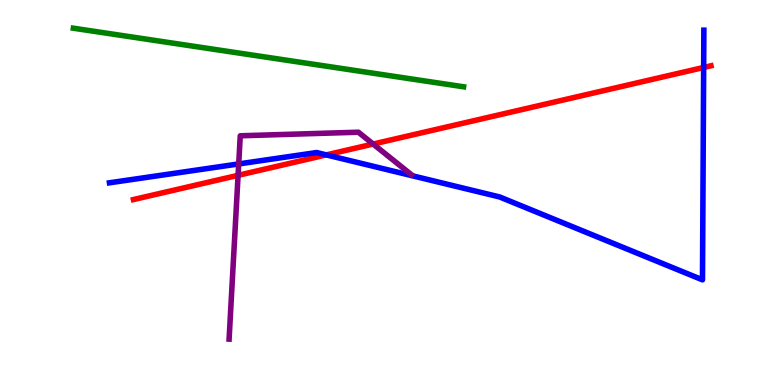[{'lines': ['blue', 'red'], 'intersections': [{'x': 4.21, 'y': 5.98}, {'x': 9.08, 'y': 8.25}]}, {'lines': ['green', 'red'], 'intersections': []}, {'lines': ['purple', 'red'], 'intersections': [{'x': 3.07, 'y': 5.45}, {'x': 4.81, 'y': 6.26}]}, {'lines': ['blue', 'green'], 'intersections': []}, {'lines': ['blue', 'purple'], 'intersections': [{'x': 3.08, 'y': 5.74}]}, {'lines': ['green', 'purple'], 'intersections': []}]